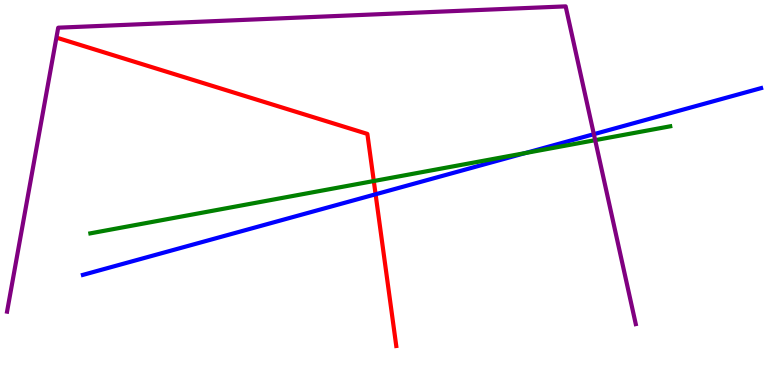[{'lines': ['blue', 'red'], 'intersections': [{'x': 4.85, 'y': 4.95}]}, {'lines': ['green', 'red'], 'intersections': [{'x': 4.82, 'y': 5.3}]}, {'lines': ['purple', 'red'], 'intersections': []}, {'lines': ['blue', 'green'], 'intersections': [{'x': 6.78, 'y': 6.02}]}, {'lines': ['blue', 'purple'], 'intersections': [{'x': 7.66, 'y': 6.51}]}, {'lines': ['green', 'purple'], 'intersections': [{'x': 7.68, 'y': 6.36}]}]